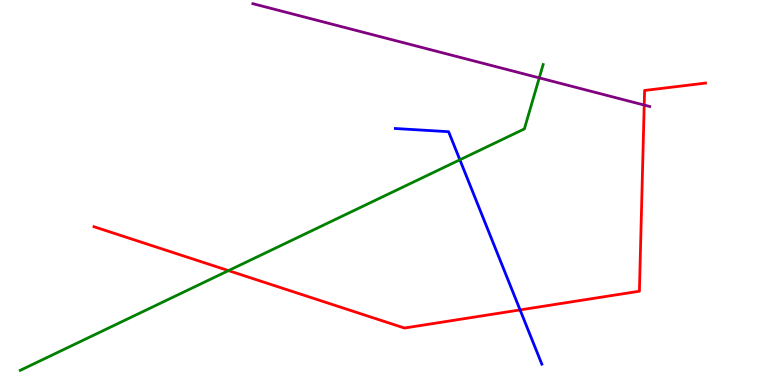[{'lines': ['blue', 'red'], 'intersections': [{'x': 6.71, 'y': 1.95}]}, {'lines': ['green', 'red'], 'intersections': [{'x': 2.95, 'y': 2.97}]}, {'lines': ['purple', 'red'], 'intersections': [{'x': 8.31, 'y': 7.27}]}, {'lines': ['blue', 'green'], 'intersections': [{'x': 5.93, 'y': 5.85}]}, {'lines': ['blue', 'purple'], 'intersections': []}, {'lines': ['green', 'purple'], 'intersections': [{'x': 6.96, 'y': 7.98}]}]